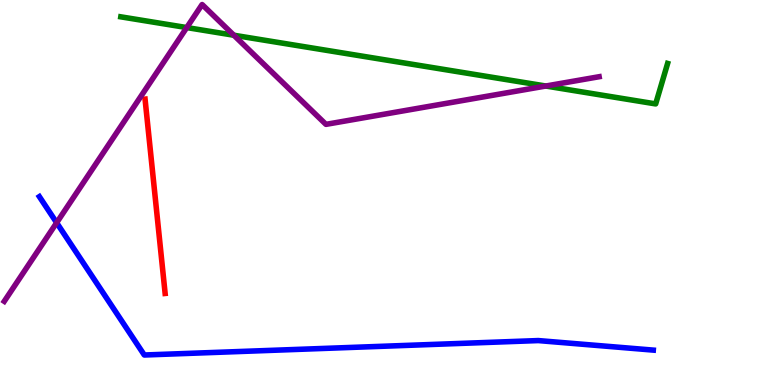[{'lines': ['blue', 'red'], 'intersections': []}, {'lines': ['green', 'red'], 'intersections': []}, {'lines': ['purple', 'red'], 'intersections': []}, {'lines': ['blue', 'green'], 'intersections': []}, {'lines': ['blue', 'purple'], 'intersections': [{'x': 0.731, 'y': 4.21}]}, {'lines': ['green', 'purple'], 'intersections': [{'x': 2.41, 'y': 9.28}, {'x': 3.02, 'y': 9.08}, {'x': 7.04, 'y': 7.77}]}]